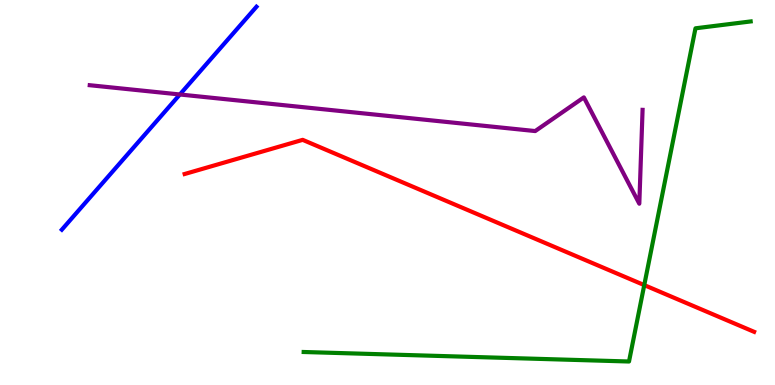[{'lines': ['blue', 'red'], 'intersections': []}, {'lines': ['green', 'red'], 'intersections': [{'x': 8.31, 'y': 2.59}]}, {'lines': ['purple', 'red'], 'intersections': []}, {'lines': ['blue', 'green'], 'intersections': []}, {'lines': ['blue', 'purple'], 'intersections': [{'x': 2.32, 'y': 7.55}]}, {'lines': ['green', 'purple'], 'intersections': []}]